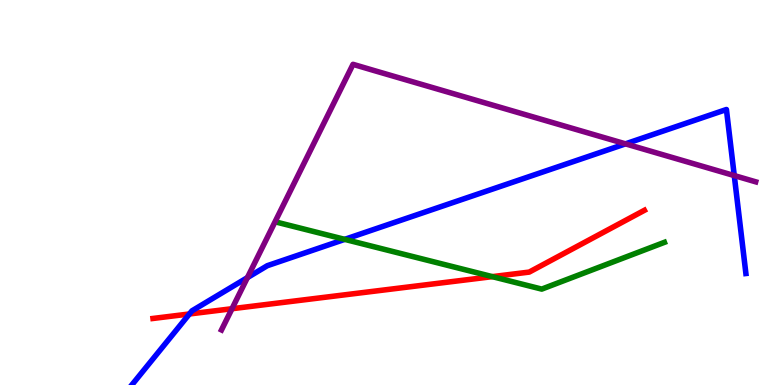[{'lines': ['blue', 'red'], 'intersections': [{'x': 2.44, 'y': 1.84}]}, {'lines': ['green', 'red'], 'intersections': [{'x': 6.35, 'y': 2.81}]}, {'lines': ['purple', 'red'], 'intersections': [{'x': 2.99, 'y': 1.98}]}, {'lines': ['blue', 'green'], 'intersections': [{'x': 4.45, 'y': 3.78}]}, {'lines': ['blue', 'purple'], 'intersections': [{'x': 3.19, 'y': 2.79}, {'x': 8.07, 'y': 6.26}, {'x': 9.47, 'y': 5.44}]}, {'lines': ['green', 'purple'], 'intersections': []}]